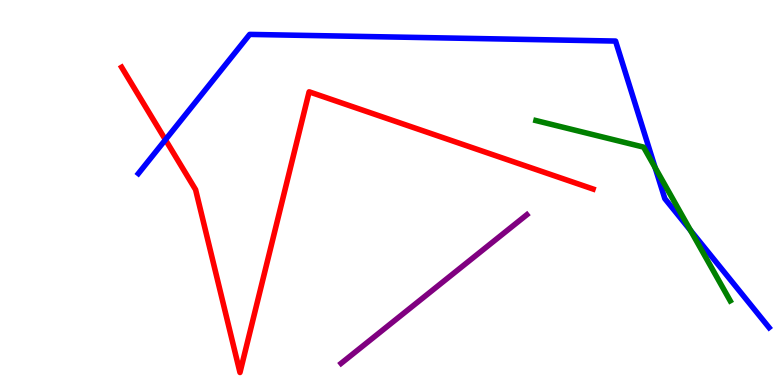[{'lines': ['blue', 'red'], 'intersections': [{'x': 2.13, 'y': 6.37}]}, {'lines': ['green', 'red'], 'intersections': []}, {'lines': ['purple', 'red'], 'intersections': []}, {'lines': ['blue', 'green'], 'intersections': [{'x': 8.45, 'y': 5.65}, {'x': 8.91, 'y': 4.02}]}, {'lines': ['blue', 'purple'], 'intersections': []}, {'lines': ['green', 'purple'], 'intersections': []}]